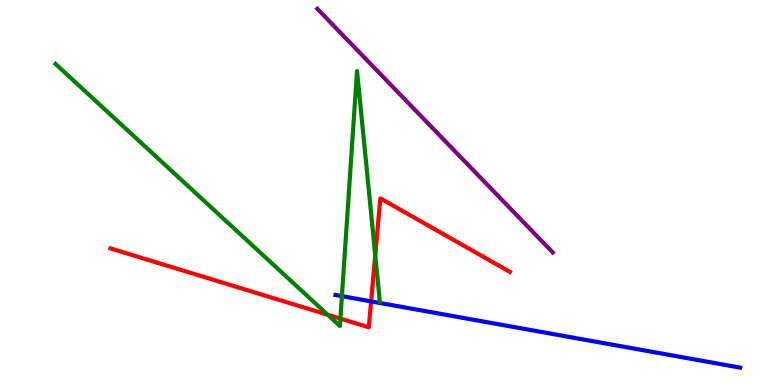[{'lines': ['blue', 'red'], 'intersections': [{'x': 4.79, 'y': 2.17}]}, {'lines': ['green', 'red'], 'intersections': [{'x': 4.23, 'y': 1.83}, {'x': 4.39, 'y': 1.72}, {'x': 4.84, 'y': 3.37}]}, {'lines': ['purple', 'red'], 'intersections': []}, {'lines': ['blue', 'green'], 'intersections': [{'x': 4.41, 'y': 2.31}]}, {'lines': ['blue', 'purple'], 'intersections': []}, {'lines': ['green', 'purple'], 'intersections': []}]